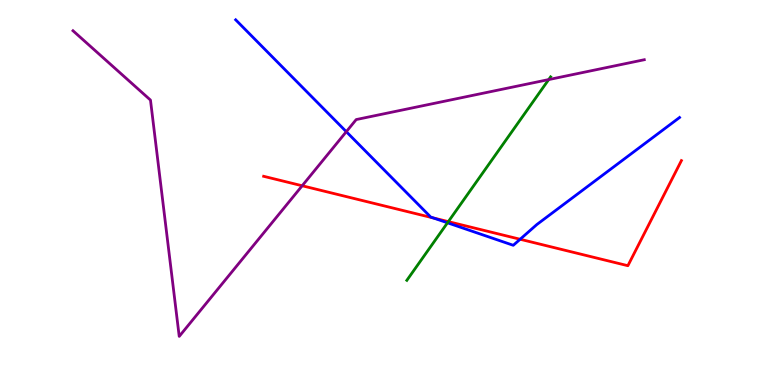[{'lines': ['blue', 'red'], 'intersections': [{'x': 5.59, 'y': 4.34}, {'x': 6.71, 'y': 3.79}]}, {'lines': ['green', 'red'], 'intersections': [{'x': 5.78, 'y': 4.24}]}, {'lines': ['purple', 'red'], 'intersections': [{'x': 3.9, 'y': 5.18}]}, {'lines': ['blue', 'green'], 'intersections': [{'x': 5.77, 'y': 4.21}]}, {'lines': ['blue', 'purple'], 'intersections': [{'x': 4.47, 'y': 6.58}]}, {'lines': ['green', 'purple'], 'intersections': [{'x': 7.08, 'y': 7.93}]}]